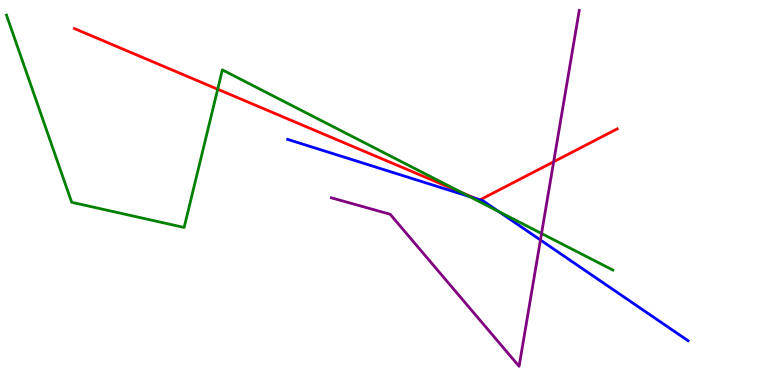[{'lines': ['blue', 'red'], 'intersections': [{'x': 6.14, 'y': 4.84}, {'x': 6.19, 'y': 4.81}]}, {'lines': ['green', 'red'], 'intersections': [{'x': 2.81, 'y': 7.68}, {'x': 5.96, 'y': 5.0}]}, {'lines': ['purple', 'red'], 'intersections': [{'x': 7.14, 'y': 5.8}]}, {'lines': ['blue', 'green'], 'intersections': [{'x': 6.06, 'y': 4.89}, {'x': 6.44, 'y': 4.5}]}, {'lines': ['blue', 'purple'], 'intersections': [{'x': 6.97, 'y': 3.77}]}, {'lines': ['green', 'purple'], 'intersections': [{'x': 6.99, 'y': 3.94}]}]